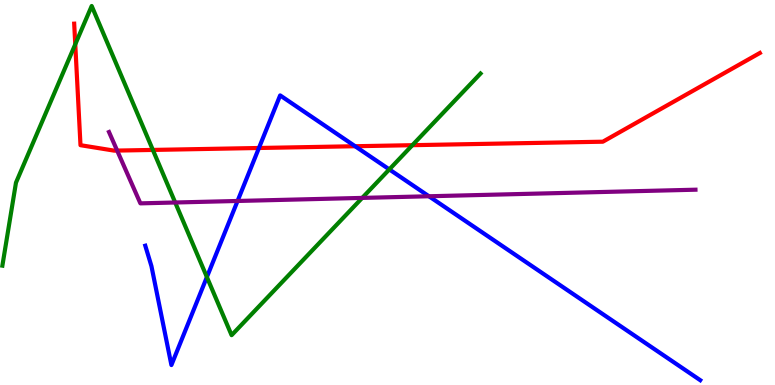[{'lines': ['blue', 'red'], 'intersections': [{'x': 3.34, 'y': 6.16}, {'x': 4.58, 'y': 6.2}]}, {'lines': ['green', 'red'], 'intersections': [{'x': 0.971, 'y': 8.85}, {'x': 1.97, 'y': 6.11}, {'x': 5.32, 'y': 6.23}]}, {'lines': ['purple', 'red'], 'intersections': [{'x': 1.51, 'y': 6.09}]}, {'lines': ['blue', 'green'], 'intersections': [{'x': 2.67, 'y': 2.8}, {'x': 5.02, 'y': 5.6}]}, {'lines': ['blue', 'purple'], 'intersections': [{'x': 3.07, 'y': 4.78}, {'x': 5.53, 'y': 4.9}]}, {'lines': ['green', 'purple'], 'intersections': [{'x': 2.26, 'y': 4.74}, {'x': 4.67, 'y': 4.86}]}]